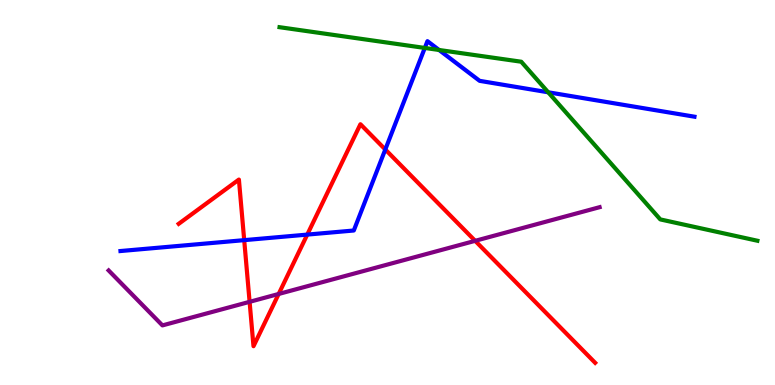[{'lines': ['blue', 'red'], 'intersections': [{'x': 3.15, 'y': 3.76}, {'x': 3.96, 'y': 3.91}, {'x': 4.97, 'y': 6.12}]}, {'lines': ['green', 'red'], 'intersections': []}, {'lines': ['purple', 'red'], 'intersections': [{'x': 3.22, 'y': 2.16}, {'x': 3.6, 'y': 2.36}, {'x': 6.13, 'y': 3.74}]}, {'lines': ['blue', 'green'], 'intersections': [{'x': 5.48, 'y': 8.75}, {'x': 5.67, 'y': 8.7}, {'x': 7.07, 'y': 7.6}]}, {'lines': ['blue', 'purple'], 'intersections': []}, {'lines': ['green', 'purple'], 'intersections': []}]